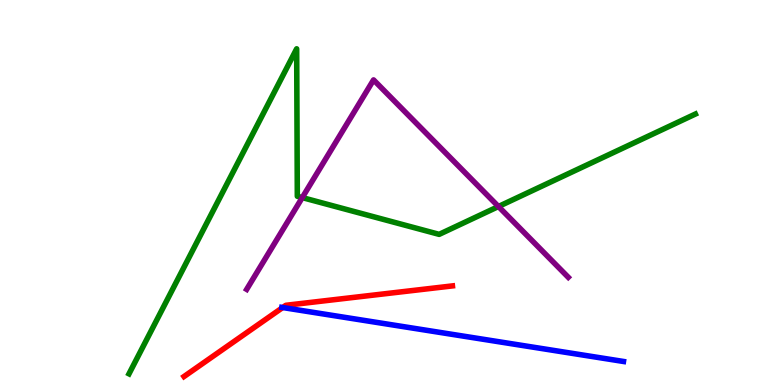[{'lines': ['blue', 'red'], 'intersections': [{'x': 3.65, 'y': 2.01}]}, {'lines': ['green', 'red'], 'intersections': []}, {'lines': ['purple', 'red'], 'intersections': []}, {'lines': ['blue', 'green'], 'intersections': []}, {'lines': ['blue', 'purple'], 'intersections': []}, {'lines': ['green', 'purple'], 'intersections': [{'x': 3.9, 'y': 4.87}, {'x': 6.43, 'y': 4.64}]}]